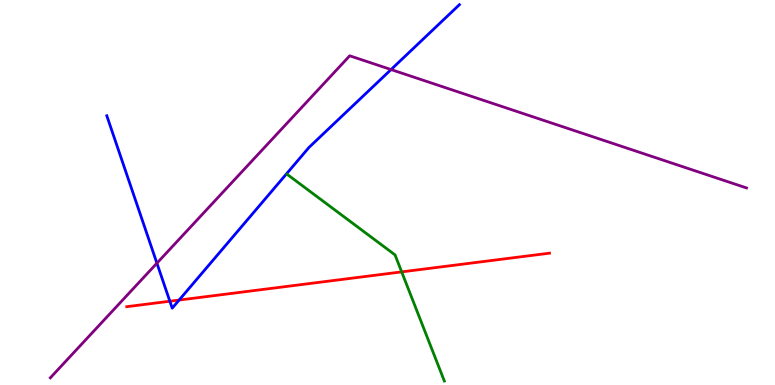[{'lines': ['blue', 'red'], 'intersections': [{'x': 2.19, 'y': 2.18}, {'x': 2.31, 'y': 2.21}]}, {'lines': ['green', 'red'], 'intersections': [{'x': 5.18, 'y': 2.94}]}, {'lines': ['purple', 'red'], 'intersections': []}, {'lines': ['blue', 'green'], 'intersections': []}, {'lines': ['blue', 'purple'], 'intersections': [{'x': 2.02, 'y': 3.16}, {'x': 5.05, 'y': 8.19}]}, {'lines': ['green', 'purple'], 'intersections': []}]